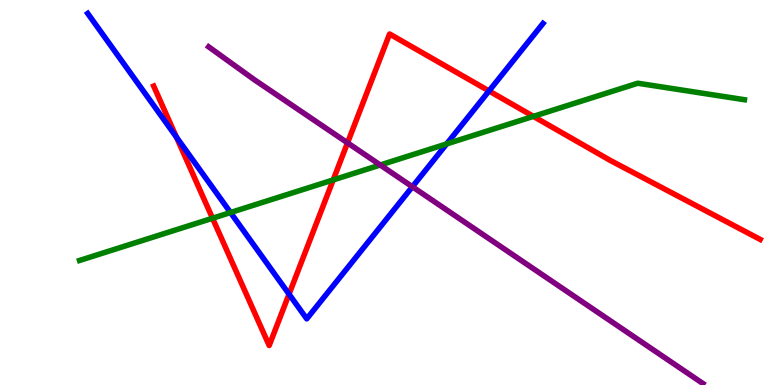[{'lines': ['blue', 'red'], 'intersections': [{'x': 2.28, 'y': 6.44}, {'x': 3.73, 'y': 2.36}, {'x': 6.31, 'y': 7.64}]}, {'lines': ['green', 'red'], 'intersections': [{'x': 2.74, 'y': 4.33}, {'x': 4.3, 'y': 5.33}, {'x': 6.88, 'y': 6.98}]}, {'lines': ['purple', 'red'], 'intersections': [{'x': 4.48, 'y': 6.29}]}, {'lines': ['blue', 'green'], 'intersections': [{'x': 2.97, 'y': 4.48}, {'x': 5.76, 'y': 6.26}]}, {'lines': ['blue', 'purple'], 'intersections': [{'x': 5.32, 'y': 5.15}]}, {'lines': ['green', 'purple'], 'intersections': [{'x': 4.91, 'y': 5.71}]}]